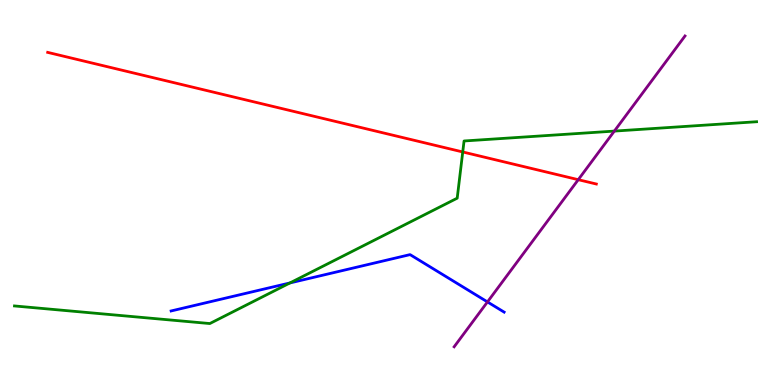[{'lines': ['blue', 'red'], 'intersections': []}, {'lines': ['green', 'red'], 'intersections': [{'x': 5.97, 'y': 6.05}]}, {'lines': ['purple', 'red'], 'intersections': [{'x': 7.46, 'y': 5.33}]}, {'lines': ['blue', 'green'], 'intersections': [{'x': 3.74, 'y': 2.65}]}, {'lines': ['blue', 'purple'], 'intersections': [{'x': 6.29, 'y': 2.16}]}, {'lines': ['green', 'purple'], 'intersections': [{'x': 7.93, 'y': 6.59}]}]